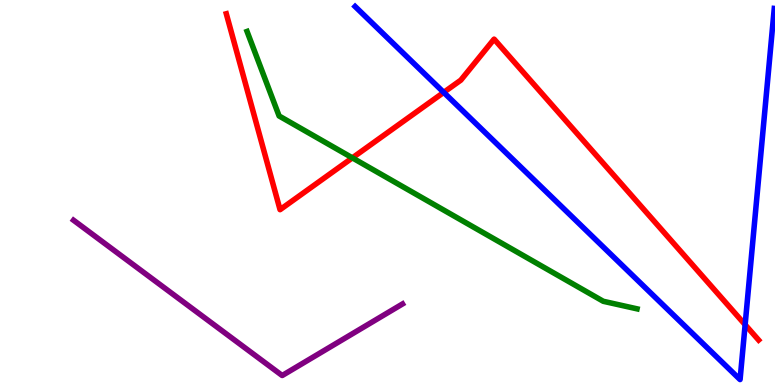[{'lines': ['blue', 'red'], 'intersections': [{'x': 5.73, 'y': 7.6}, {'x': 9.61, 'y': 1.57}]}, {'lines': ['green', 'red'], 'intersections': [{'x': 4.55, 'y': 5.9}]}, {'lines': ['purple', 'red'], 'intersections': []}, {'lines': ['blue', 'green'], 'intersections': []}, {'lines': ['blue', 'purple'], 'intersections': []}, {'lines': ['green', 'purple'], 'intersections': []}]